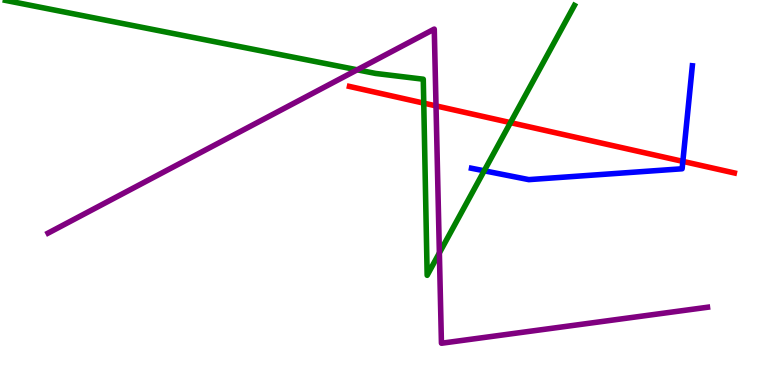[{'lines': ['blue', 'red'], 'intersections': [{'x': 8.81, 'y': 5.81}]}, {'lines': ['green', 'red'], 'intersections': [{'x': 5.47, 'y': 7.32}, {'x': 6.59, 'y': 6.81}]}, {'lines': ['purple', 'red'], 'intersections': [{'x': 5.63, 'y': 7.25}]}, {'lines': ['blue', 'green'], 'intersections': [{'x': 6.25, 'y': 5.56}]}, {'lines': ['blue', 'purple'], 'intersections': []}, {'lines': ['green', 'purple'], 'intersections': [{'x': 4.61, 'y': 8.19}, {'x': 5.67, 'y': 3.43}]}]